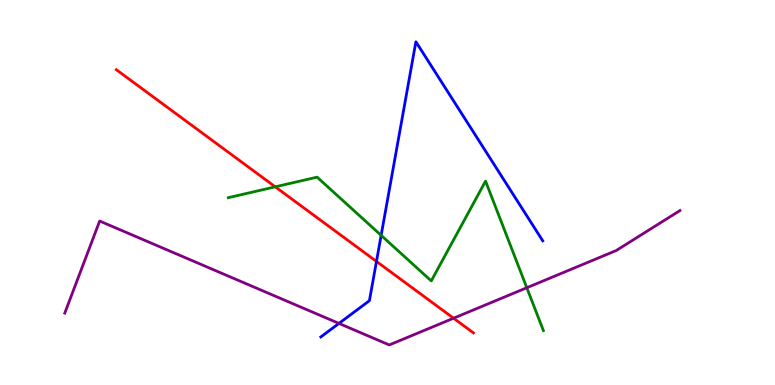[{'lines': ['blue', 'red'], 'intersections': [{'x': 4.86, 'y': 3.21}]}, {'lines': ['green', 'red'], 'intersections': [{'x': 3.55, 'y': 5.15}]}, {'lines': ['purple', 'red'], 'intersections': [{'x': 5.85, 'y': 1.73}]}, {'lines': ['blue', 'green'], 'intersections': [{'x': 4.92, 'y': 3.89}]}, {'lines': ['blue', 'purple'], 'intersections': [{'x': 4.37, 'y': 1.6}]}, {'lines': ['green', 'purple'], 'intersections': [{'x': 6.8, 'y': 2.53}]}]